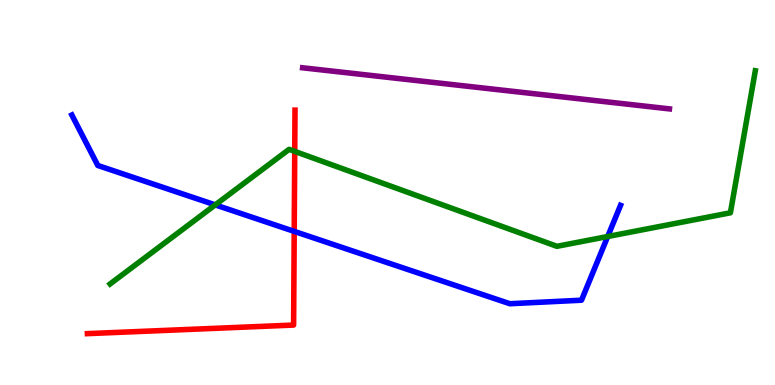[{'lines': ['blue', 'red'], 'intersections': [{'x': 3.8, 'y': 3.99}]}, {'lines': ['green', 'red'], 'intersections': [{'x': 3.8, 'y': 6.07}]}, {'lines': ['purple', 'red'], 'intersections': []}, {'lines': ['blue', 'green'], 'intersections': [{'x': 2.78, 'y': 4.68}, {'x': 7.84, 'y': 3.86}]}, {'lines': ['blue', 'purple'], 'intersections': []}, {'lines': ['green', 'purple'], 'intersections': []}]